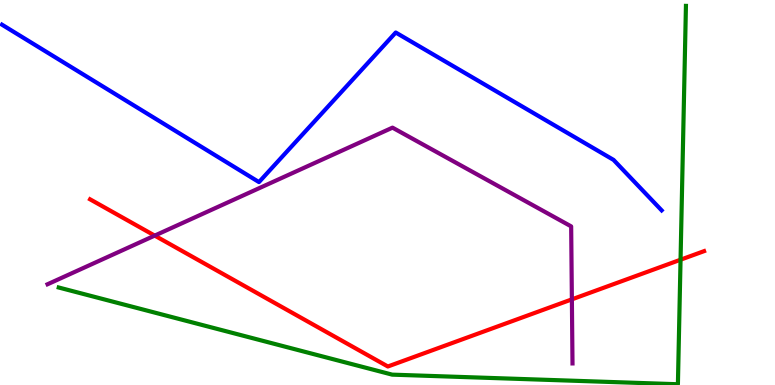[{'lines': ['blue', 'red'], 'intersections': []}, {'lines': ['green', 'red'], 'intersections': [{'x': 8.78, 'y': 3.25}]}, {'lines': ['purple', 'red'], 'intersections': [{'x': 2.0, 'y': 3.88}, {'x': 7.38, 'y': 2.22}]}, {'lines': ['blue', 'green'], 'intersections': []}, {'lines': ['blue', 'purple'], 'intersections': []}, {'lines': ['green', 'purple'], 'intersections': []}]